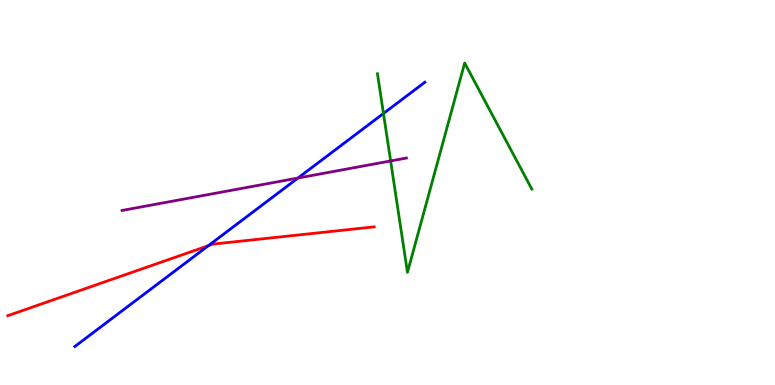[{'lines': ['blue', 'red'], 'intersections': [{'x': 2.69, 'y': 3.62}]}, {'lines': ['green', 'red'], 'intersections': []}, {'lines': ['purple', 'red'], 'intersections': []}, {'lines': ['blue', 'green'], 'intersections': [{'x': 4.95, 'y': 7.05}]}, {'lines': ['blue', 'purple'], 'intersections': [{'x': 3.84, 'y': 5.38}]}, {'lines': ['green', 'purple'], 'intersections': [{'x': 5.04, 'y': 5.82}]}]